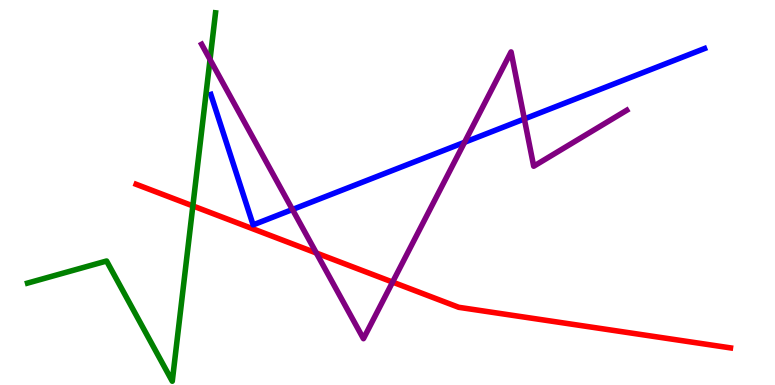[{'lines': ['blue', 'red'], 'intersections': []}, {'lines': ['green', 'red'], 'intersections': [{'x': 2.49, 'y': 4.65}]}, {'lines': ['purple', 'red'], 'intersections': [{'x': 4.08, 'y': 3.43}, {'x': 5.07, 'y': 2.67}]}, {'lines': ['blue', 'green'], 'intersections': []}, {'lines': ['blue', 'purple'], 'intersections': [{'x': 3.77, 'y': 4.56}, {'x': 5.99, 'y': 6.3}, {'x': 6.77, 'y': 6.91}]}, {'lines': ['green', 'purple'], 'intersections': [{'x': 2.71, 'y': 8.45}]}]